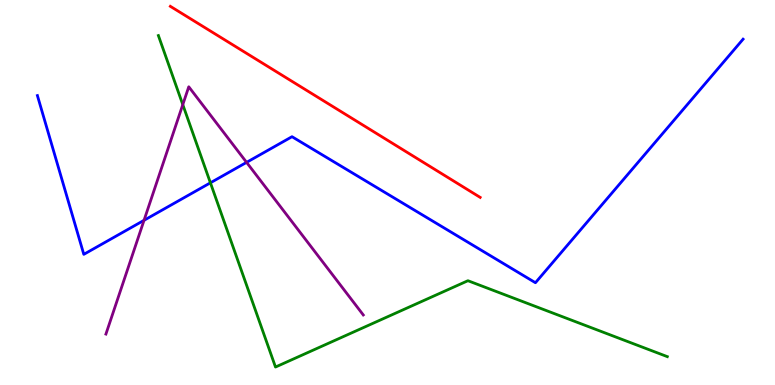[{'lines': ['blue', 'red'], 'intersections': []}, {'lines': ['green', 'red'], 'intersections': []}, {'lines': ['purple', 'red'], 'intersections': []}, {'lines': ['blue', 'green'], 'intersections': [{'x': 2.71, 'y': 5.25}]}, {'lines': ['blue', 'purple'], 'intersections': [{'x': 1.86, 'y': 4.28}, {'x': 3.18, 'y': 5.78}]}, {'lines': ['green', 'purple'], 'intersections': [{'x': 2.36, 'y': 7.28}]}]